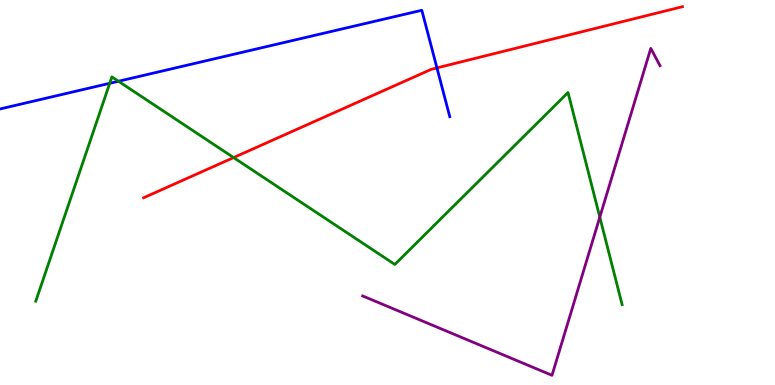[{'lines': ['blue', 'red'], 'intersections': [{'x': 5.64, 'y': 8.24}]}, {'lines': ['green', 'red'], 'intersections': [{'x': 3.01, 'y': 5.91}]}, {'lines': ['purple', 'red'], 'intersections': []}, {'lines': ['blue', 'green'], 'intersections': [{'x': 1.42, 'y': 7.84}, {'x': 1.53, 'y': 7.89}]}, {'lines': ['blue', 'purple'], 'intersections': []}, {'lines': ['green', 'purple'], 'intersections': [{'x': 7.74, 'y': 4.36}]}]